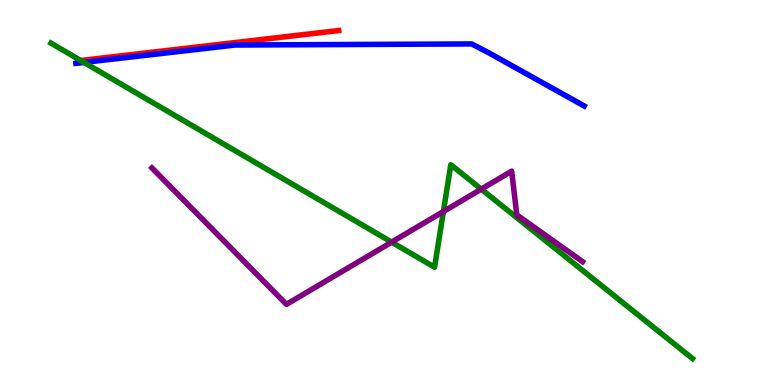[{'lines': ['blue', 'red'], 'intersections': []}, {'lines': ['green', 'red'], 'intersections': [{'x': 1.04, 'y': 8.43}]}, {'lines': ['purple', 'red'], 'intersections': []}, {'lines': ['blue', 'green'], 'intersections': [{'x': 1.08, 'y': 8.38}]}, {'lines': ['blue', 'purple'], 'intersections': []}, {'lines': ['green', 'purple'], 'intersections': [{'x': 5.05, 'y': 3.71}, {'x': 5.72, 'y': 4.51}, {'x': 6.21, 'y': 5.09}]}]